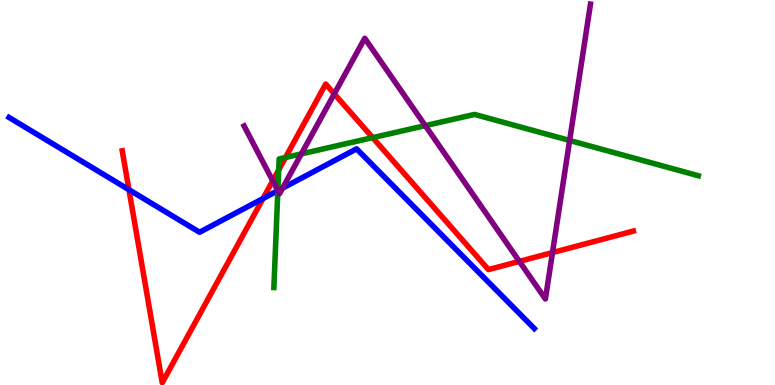[{'lines': ['blue', 'red'], 'intersections': [{'x': 1.66, 'y': 5.07}, {'x': 3.39, 'y': 4.84}]}, {'lines': ['green', 'red'], 'intersections': [{'x': 3.6, 'y': 5.59}, {'x': 3.68, 'y': 5.91}, {'x': 4.81, 'y': 6.43}]}, {'lines': ['purple', 'red'], 'intersections': [{'x': 3.52, 'y': 5.3}, {'x': 4.31, 'y': 7.56}, {'x': 6.7, 'y': 3.21}, {'x': 7.13, 'y': 3.44}]}, {'lines': ['blue', 'green'], 'intersections': [{'x': 3.59, 'y': 5.05}]}, {'lines': ['blue', 'purple'], 'intersections': [{'x': 3.59, 'y': 5.05}, {'x': 3.65, 'y': 5.11}]}, {'lines': ['green', 'purple'], 'intersections': [{'x': 3.59, 'y': 5.05}, {'x': 3.89, 'y': 6.0}, {'x': 5.49, 'y': 6.74}, {'x': 7.35, 'y': 6.35}]}]